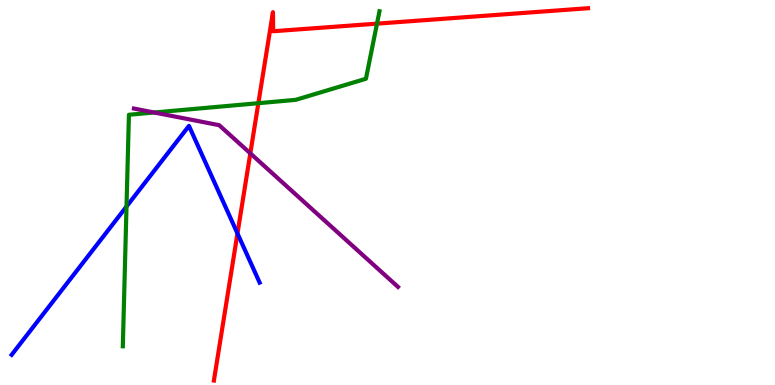[{'lines': ['blue', 'red'], 'intersections': [{'x': 3.06, 'y': 3.94}]}, {'lines': ['green', 'red'], 'intersections': [{'x': 3.33, 'y': 7.32}, {'x': 4.86, 'y': 9.39}]}, {'lines': ['purple', 'red'], 'intersections': [{'x': 3.23, 'y': 6.02}]}, {'lines': ['blue', 'green'], 'intersections': [{'x': 1.63, 'y': 4.64}]}, {'lines': ['blue', 'purple'], 'intersections': []}, {'lines': ['green', 'purple'], 'intersections': [{'x': 1.99, 'y': 7.08}]}]